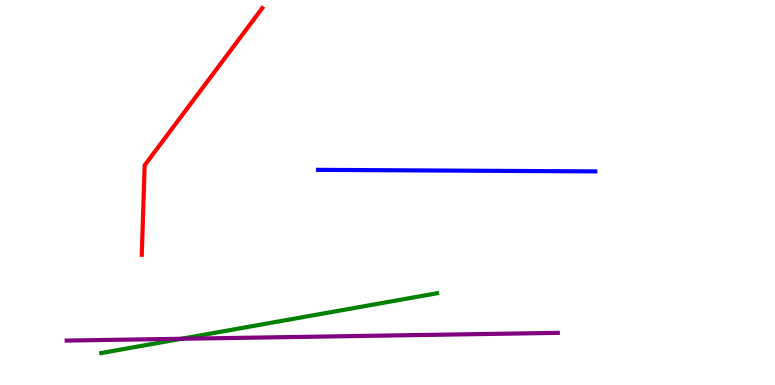[{'lines': ['blue', 'red'], 'intersections': []}, {'lines': ['green', 'red'], 'intersections': []}, {'lines': ['purple', 'red'], 'intersections': []}, {'lines': ['blue', 'green'], 'intersections': []}, {'lines': ['blue', 'purple'], 'intersections': []}, {'lines': ['green', 'purple'], 'intersections': [{'x': 2.34, 'y': 1.2}]}]